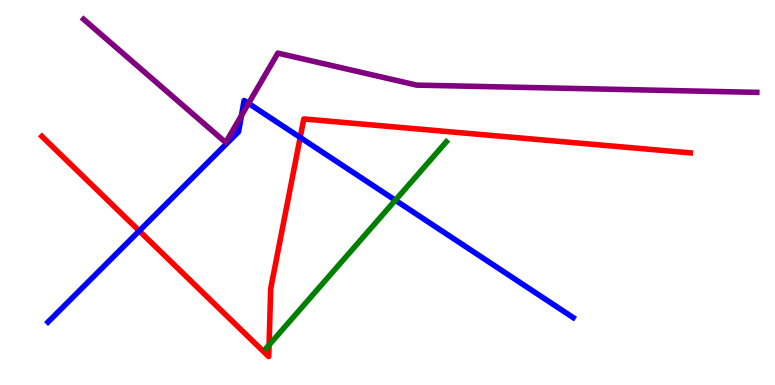[{'lines': ['blue', 'red'], 'intersections': [{'x': 1.8, 'y': 4.0}, {'x': 3.87, 'y': 6.43}]}, {'lines': ['green', 'red'], 'intersections': [{'x': 3.47, 'y': 1.04}]}, {'lines': ['purple', 'red'], 'intersections': []}, {'lines': ['blue', 'green'], 'intersections': [{'x': 5.1, 'y': 4.8}]}, {'lines': ['blue', 'purple'], 'intersections': [{'x': 3.12, 'y': 7.0}, {'x': 3.21, 'y': 7.31}]}, {'lines': ['green', 'purple'], 'intersections': []}]